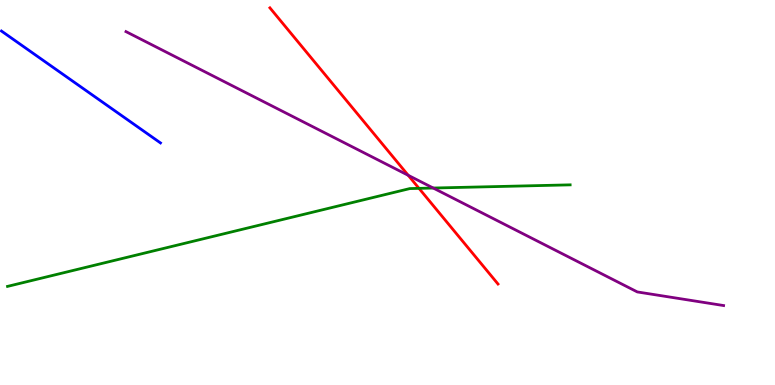[{'lines': ['blue', 'red'], 'intersections': []}, {'lines': ['green', 'red'], 'intersections': [{'x': 5.41, 'y': 5.11}]}, {'lines': ['purple', 'red'], 'intersections': [{'x': 5.27, 'y': 5.45}]}, {'lines': ['blue', 'green'], 'intersections': []}, {'lines': ['blue', 'purple'], 'intersections': []}, {'lines': ['green', 'purple'], 'intersections': [{'x': 5.59, 'y': 5.12}]}]